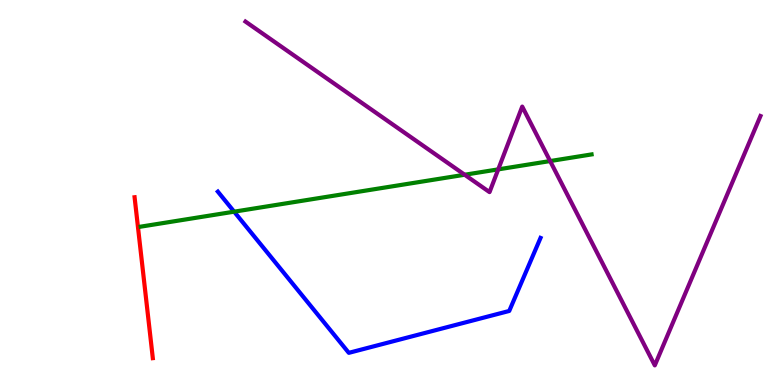[{'lines': ['blue', 'red'], 'intersections': []}, {'lines': ['green', 'red'], 'intersections': []}, {'lines': ['purple', 'red'], 'intersections': []}, {'lines': ['blue', 'green'], 'intersections': [{'x': 3.02, 'y': 4.5}]}, {'lines': ['blue', 'purple'], 'intersections': []}, {'lines': ['green', 'purple'], 'intersections': [{'x': 6.0, 'y': 5.46}, {'x': 6.43, 'y': 5.6}, {'x': 7.1, 'y': 5.82}]}]